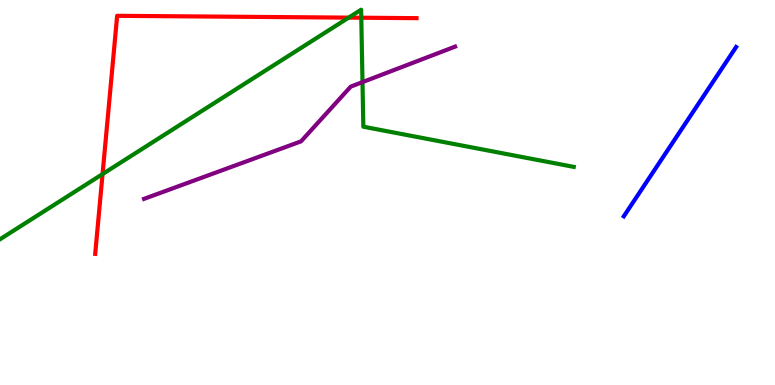[{'lines': ['blue', 'red'], 'intersections': []}, {'lines': ['green', 'red'], 'intersections': [{'x': 1.32, 'y': 5.48}, {'x': 4.5, 'y': 9.54}, {'x': 4.66, 'y': 9.54}]}, {'lines': ['purple', 'red'], 'intersections': []}, {'lines': ['blue', 'green'], 'intersections': []}, {'lines': ['blue', 'purple'], 'intersections': []}, {'lines': ['green', 'purple'], 'intersections': [{'x': 4.68, 'y': 7.87}]}]